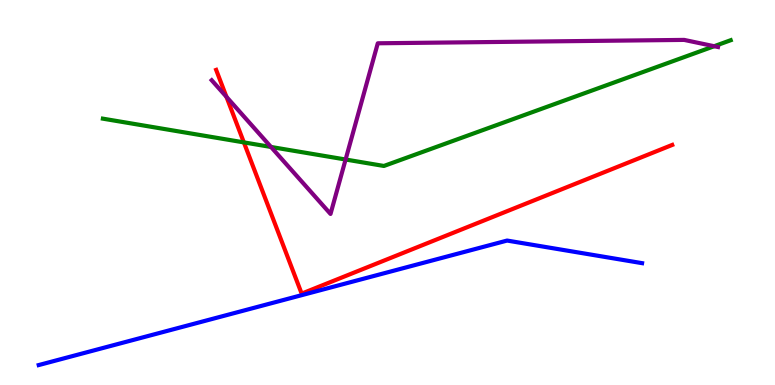[{'lines': ['blue', 'red'], 'intersections': []}, {'lines': ['green', 'red'], 'intersections': [{'x': 3.15, 'y': 6.3}]}, {'lines': ['purple', 'red'], 'intersections': [{'x': 2.92, 'y': 7.48}]}, {'lines': ['blue', 'green'], 'intersections': []}, {'lines': ['blue', 'purple'], 'intersections': []}, {'lines': ['green', 'purple'], 'intersections': [{'x': 3.5, 'y': 6.18}, {'x': 4.46, 'y': 5.86}, {'x': 9.22, 'y': 8.8}]}]